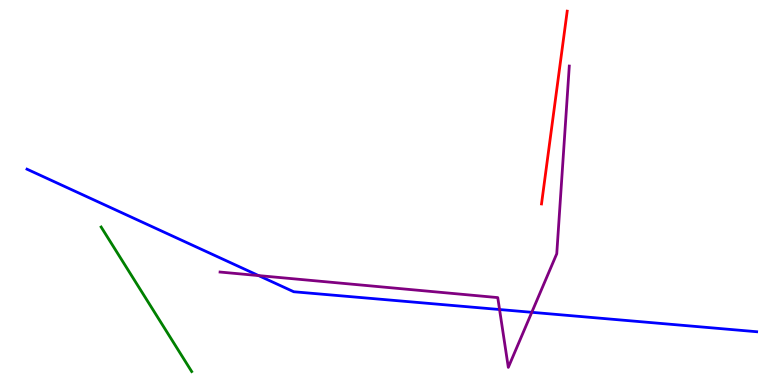[{'lines': ['blue', 'red'], 'intersections': []}, {'lines': ['green', 'red'], 'intersections': []}, {'lines': ['purple', 'red'], 'intersections': []}, {'lines': ['blue', 'green'], 'intersections': []}, {'lines': ['blue', 'purple'], 'intersections': [{'x': 3.34, 'y': 2.84}, {'x': 6.45, 'y': 1.96}, {'x': 6.86, 'y': 1.89}]}, {'lines': ['green', 'purple'], 'intersections': []}]